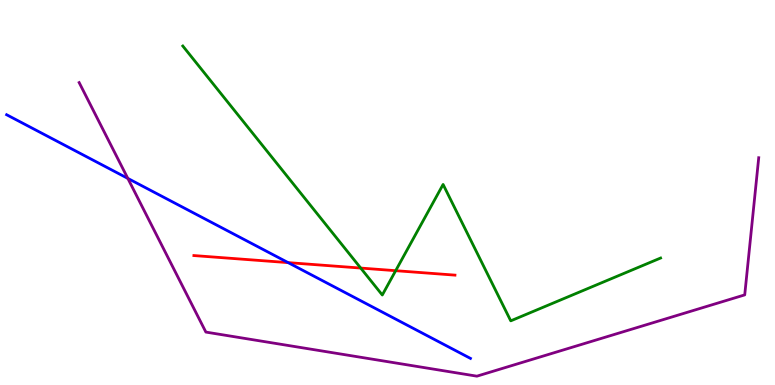[{'lines': ['blue', 'red'], 'intersections': [{'x': 3.72, 'y': 3.18}]}, {'lines': ['green', 'red'], 'intersections': [{'x': 4.65, 'y': 3.04}, {'x': 5.11, 'y': 2.97}]}, {'lines': ['purple', 'red'], 'intersections': []}, {'lines': ['blue', 'green'], 'intersections': []}, {'lines': ['blue', 'purple'], 'intersections': [{'x': 1.65, 'y': 5.37}]}, {'lines': ['green', 'purple'], 'intersections': []}]